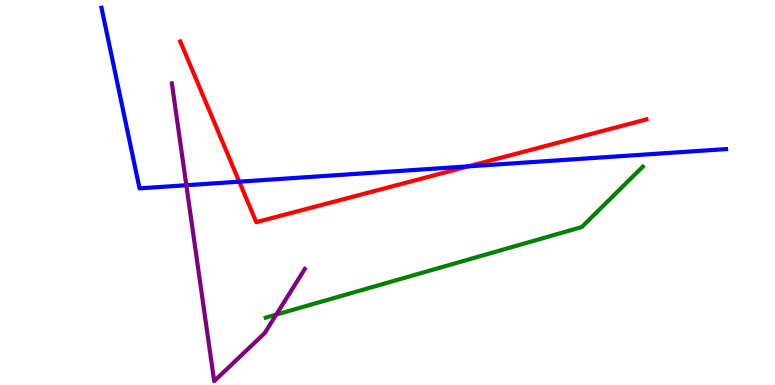[{'lines': ['blue', 'red'], 'intersections': [{'x': 3.09, 'y': 5.28}, {'x': 6.04, 'y': 5.68}]}, {'lines': ['green', 'red'], 'intersections': []}, {'lines': ['purple', 'red'], 'intersections': []}, {'lines': ['blue', 'green'], 'intersections': []}, {'lines': ['blue', 'purple'], 'intersections': [{'x': 2.4, 'y': 5.19}]}, {'lines': ['green', 'purple'], 'intersections': [{'x': 3.56, 'y': 1.83}]}]